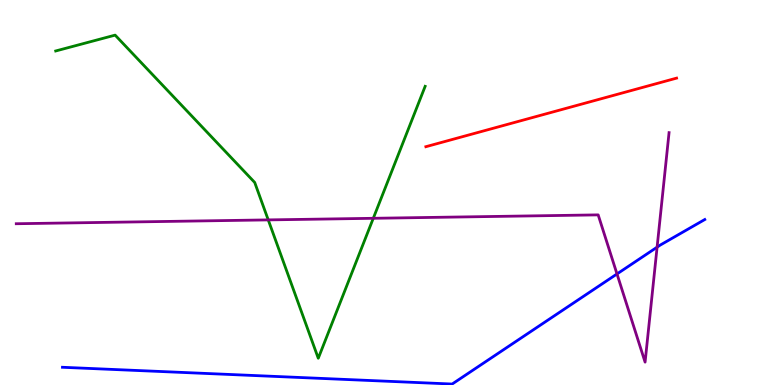[{'lines': ['blue', 'red'], 'intersections': []}, {'lines': ['green', 'red'], 'intersections': []}, {'lines': ['purple', 'red'], 'intersections': []}, {'lines': ['blue', 'green'], 'intersections': []}, {'lines': ['blue', 'purple'], 'intersections': [{'x': 7.96, 'y': 2.88}, {'x': 8.48, 'y': 3.58}]}, {'lines': ['green', 'purple'], 'intersections': [{'x': 3.46, 'y': 4.29}, {'x': 4.82, 'y': 4.33}]}]